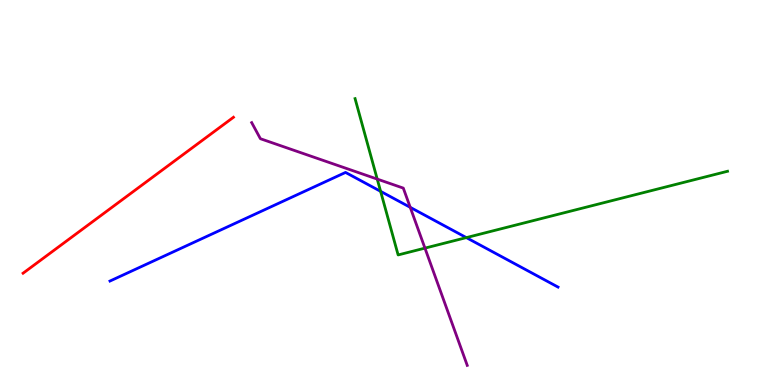[{'lines': ['blue', 'red'], 'intersections': []}, {'lines': ['green', 'red'], 'intersections': []}, {'lines': ['purple', 'red'], 'intersections': []}, {'lines': ['blue', 'green'], 'intersections': [{'x': 4.91, 'y': 5.03}, {'x': 6.02, 'y': 3.83}]}, {'lines': ['blue', 'purple'], 'intersections': [{'x': 5.29, 'y': 4.61}]}, {'lines': ['green', 'purple'], 'intersections': [{'x': 4.87, 'y': 5.35}, {'x': 5.48, 'y': 3.56}]}]